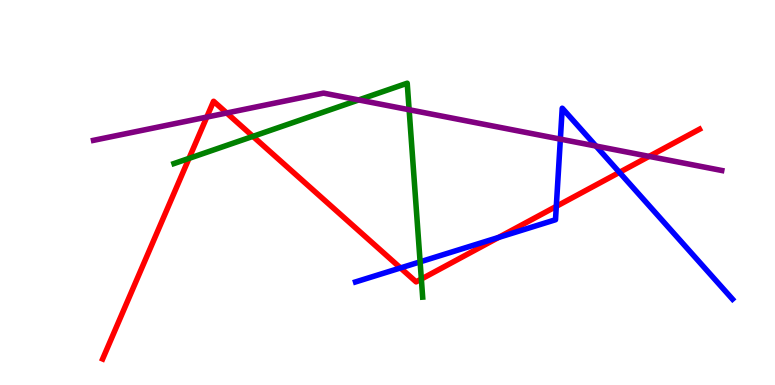[{'lines': ['blue', 'red'], 'intersections': [{'x': 5.17, 'y': 3.04}, {'x': 6.43, 'y': 3.83}, {'x': 7.18, 'y': 4.64}, {'x': 7.99, 'y': 5.52}]}, {'lines': ['green', 'red'], 'intersections': [{'x': 2.44, 'y': 5.89}, {'x': 3.26, 'y': 6.46}, {'x': 5.44, 'y': 2.75}]}, {'lines': ['purple', 'red'], 'intersections': [{'x': 2.67, 'y': 6.96}, {'x': 2.93, 'y': 7.07}, {'x': 8.38, 'y': 5.94}]}, {'lines': ['blue', 'green'], 'intersections': [{'x': 5.42, 'y': 3.2}]}, {'lines': ['blue', 'purple'], 'intersections': [{'x': 7.23, 'y': 6.39}, {'x': 7.69, 'y': 6.21}]}, {'lines': ['green', 'purple'], 'intersections': [{'x': 4.63, 'y': 7.4}, {'x': 5.28, 'y': 7.15}]}]